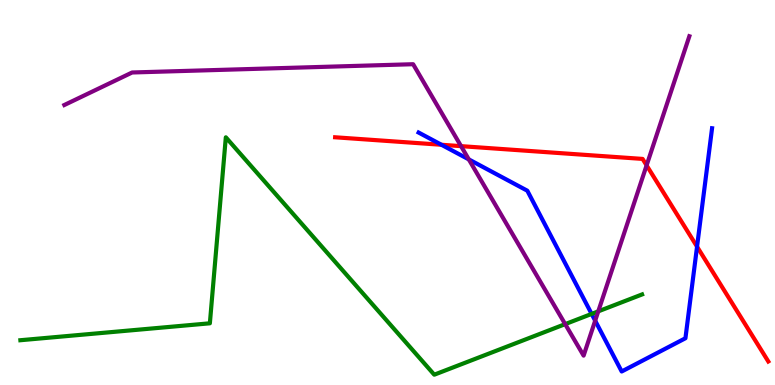[{'lines': ['blue', 'red'], 'intersections': [{'x': 5.7, 'y': 6.24}, {'x': 8.99, 'y': 3.59}]}, {'lines': ['green', 'red'], 'intersections': []}, {'lines': ['purple', 'red'], 'intersections': [{'x': 5.95, 'y': 6.2}, {'x': 8.34, 'y': 5.7}]}, {'lines': ['blue', 'green'], 'intersections': [{'x': 7.63, 'y': 1.85}]}, {'lines': ['blue', 'purple'], 'intersections': [{'x': 6.05, 'y': 5.86}, {'x': 7.68, 'y': 1.67}]}, {'lines': ['green', 'purple'], 'intersections': [{'x': 7.29, 'y': 1.58}, {'x': 7.72, 'y': 1.91}]}]